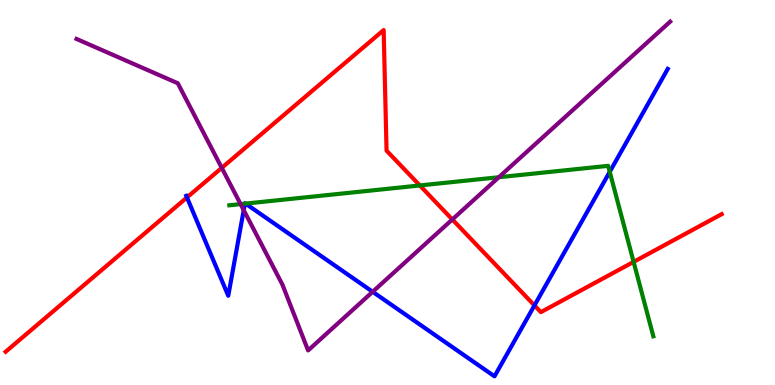[{'lines': ['blue', 'red'], 'intersections': [{'x': 2.41, 'y': 4.87}, {'x': 6.9, 'y': 2.07}]}, {'lines': ['green', 'red'], 'intersections': [{'x': 5.42, 'y': 5.18}, {'x': 8.18, 'y': 3.2}]}, {'lines': ['purple', 'red'], 'intersections': [{'x': 2.86, 'y': 5.64}, {'x': 5.84, 'y': 4.3}]}, {'lines': ['blue', 'green'], 'intersections': [{'x': 3.16, 'y': 4.71}, {'x': 3.17, 'y': 4.71}, {'x': 7.87, 'y': 5.54}]}, {'lines': ['blue', 'purple'], 'intersections': [{'x': 3.14, 'y': 4.54}, {'x': 4.81, 'y': 2.42}]}, {'lines': ['green', 'purple'], 'intersections': [{'x': 3.1, 'y': 4.7}, {'x': 6.44, 'y': 5.4}]}]